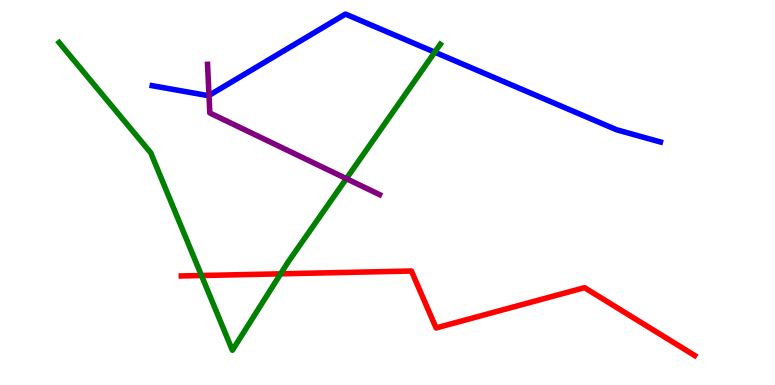[{'lines': ['blue', 'red'], 'intersections': []}, {'lines': ['green', 'red'], 'intersections': [{'x': 2.6, 'y': 2.84}, {'x': 3.62, 'y': 2.89}]}, {'lines': ['purple', 'red'], 'intersections': []}, {'lines': ['blue', 'green'], 'intersections': [{'x': 5.61, 'y': 8.64}]}, {'lines': ['blue', 'purple'], 'intersections': [{'x': 2.7, 'y': 7.52}]}, {'lines': ['green', 'purple'], 'intersections': [{'x': 4.47, 'y': 5.36}]}]